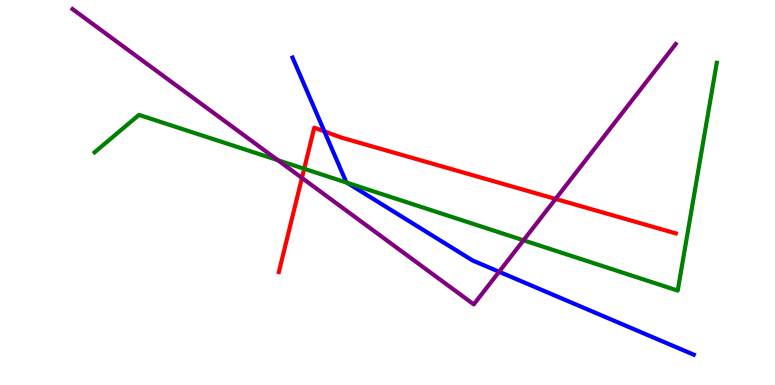[{'lines': ['blue', 'red'], 'intersections': [{'x': 4.19, 'y': 6.59}]}, {'lines': ['green', 'red'], 'intersections': [{'x': 3.93, 'y': 5.62}]}, {'lines': ['purple', 'red'], 'intersections': [{'x': 3.9, 'y': 5.38}, {'x': 7.17, 'y': 4.83}]}, {'lines': ['blue', 'green'], 'intersections': [{'x': 4.48, 'y': 5.25}]}, {'lines': ['blue', 'purple'], 'intersections': [{'x': 6.44, 'y': 2.94}]}, {'lines': ['green', 'purple'], 'intersections': [{'x': 3.58, 'y': 5.84}, {'x': 6.75, 'y': 3.76}]}]